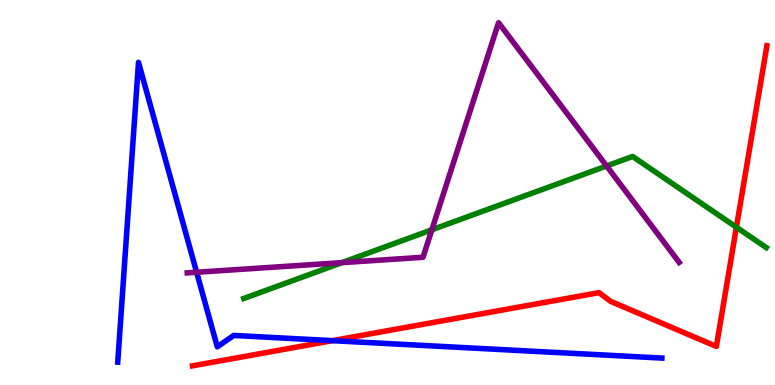[{'lines': ['blue', 'red'], 'intersections': [{'x': 4.29, 'y': 1.15}]}, {'lines': ['green', 'red'], 'intersections': [{'x': 9.5, 'y': 4.1}]}, {'lines': ['purple', 'red'], 'intersections': []}, {'lines': ['blue', 'green'], 'intersections': []}, {'lines': ['blue', 'purple'], 'intersections': [{'x': 2.54, 'y': 2.93}]}, {'lines': ['green', 'purple'], 'intersections': [{'x': 4.41, 'y': 3.18}, {'x': 5.57, 'y': 4.03}, {'x': 7.83, 'y': 5.69}]}]